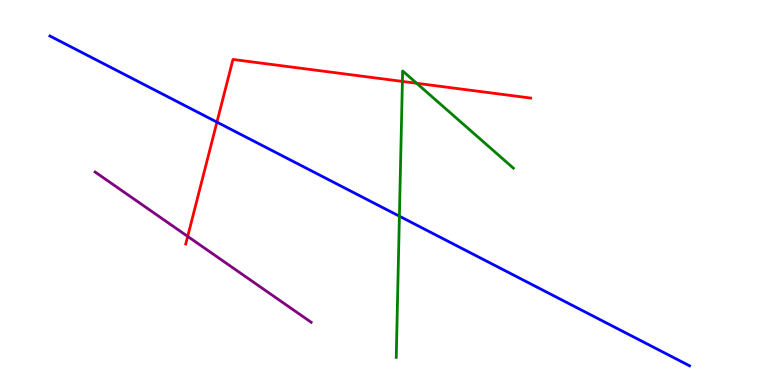[{'lines': ['blue', 'red'], 'intersections': [{'x': 2.8, 'y': 6.83}]}, {'lines': ['green', 'red'], 'intersections': [{'x': 5.19, 'y': 7.89}, {'x': 5.38, 'y': 7.84}]}, {'lines': ['purple', 'red'], 'intersections': [{'x': 2.42, 'y': 3.86}]}, {'lines': ['blue', 'green'], 'intersections': [{'x': 5.15, 'y': 4.38}]}, {'lines': ['blue', 'purple'], 'intersections': []}, {'lines': ['green', 'purple'], 'intersections': []}]